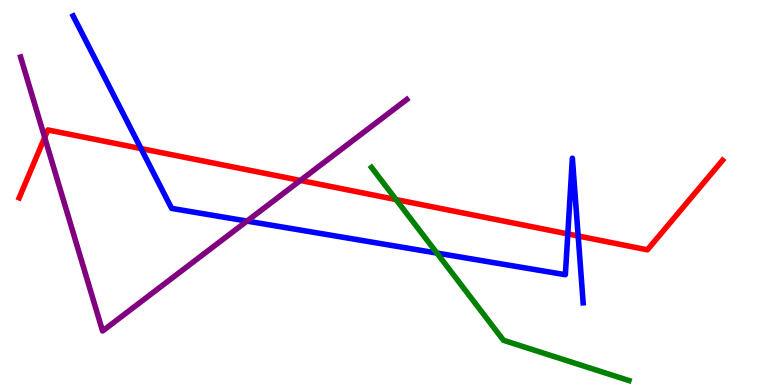[{'lines': ['blue', 'red'], 'intersections': [{'x': 1.82, 'y': 6.14}, {'x': 7.33, 'y': 3.92}, {'x': 7.46, 'y': 3.87}]}, {'lines': ['green', 'red'], 'intersections': [{'x': 5.11, 'y': 4.82}]}, {'lines': ['purple', 'red'], 'intersections': [{'x': 0.577, 'y': 6.43}, {'x': 3.88, 'y': 5.31}]}, {'lines': ['blue', 'green'], 'intersections': [{'x': 5.64, 'y': 3.43}]}, {'lines': ['blue', 'purple'], 'intersections': [{'x': 3.19, 'y': 4.26}]}, {'lines': ['green', 'purple'], 'intersections': []}]